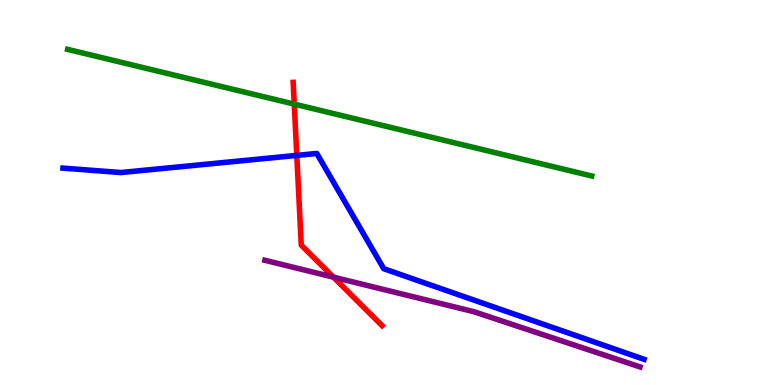[{'lines': ['blue', 'red'], 'intersections': [{'x': 3.83, 'y': 5.96}]}, {'lines': ['green', 'red'], 'intersections': [{'x': 3.8, 'y': 7.3}]}, {'lines': ['purple', 'red'], 'intersections': [{'x': 4.3, 'y': 2.8}]}, {'lines': ['blue', 'green'], 'intersections': []}, {'lines': ['blue', 'purple'], 'intersections': []}, {'lines': ['green', 'purple'], 'intersections': []}]